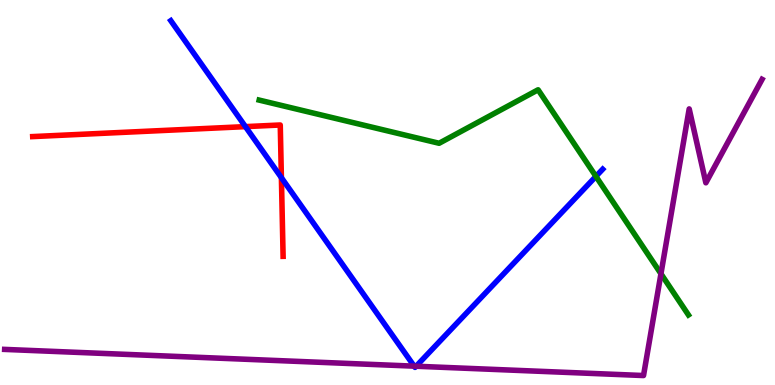[{'lines': ['blue', 'red'], 'intersections': [{'x': 3.17, 'y': 6.71}, {'x': 3.63, 'y': 5.39}]}, {'lines': ['green', 'red'], 'intersections': []}, {'lines': ['purple', 'red'], 'intersections': []}, {'lines': ['blue', 'green'], 'intersections': [{'x': 7.69, 'y': 5.42}]}, {'lines': ['blue', 'purple'], 'intersections': [{'x': 5.34, 'y': 0.489}, {'x': 5.37, 'y': 0.487}]}, {'lines': ['green', 'purple'], 'intersections': [{'x': 8.53, 'y': 2.89}]}]